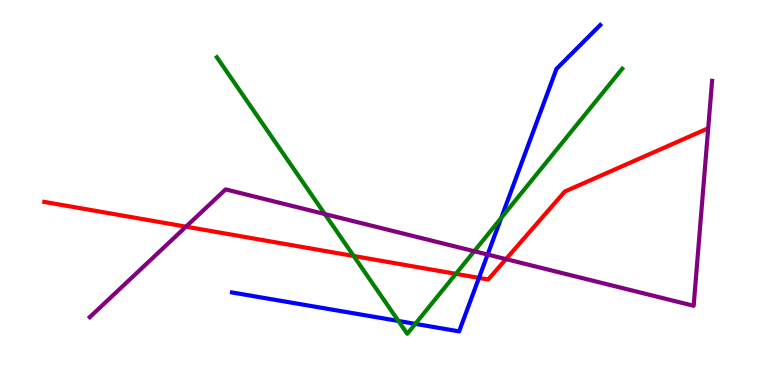[{'lines': ['blue', 'red'], 'intersections': [{'x': 6.18, 'y': 2.78}]}, {'lines': ['green', 'red'], 'intersections': [{'x': 4.56, 'y': 3.35}, {'x': 5.88, 'y': 2.89}]}, {'lines': ['purple', 'red'], 'intersections': [{'x': 2.4, 'y': 4.11}, {'x': 6.53, 'y': 3.27}]}, {'lines': ['blue', 'green'], 'intersections': [{'x': 5.14, 'y': 1.66}, {'x': 5.36, 'y': 1.59}, {'x': 6.47, 'y': 4.34}]}, {'lines': ['blue', 'purple'], 'intersections': [{'x': 6.29, 'y': 3.39}]}, {'lines': ['green', 'purple'], 'intersections': [{'x': 4.19, 'y': 4.44}, {'x': 6.12, 'y': 3.47}]}]